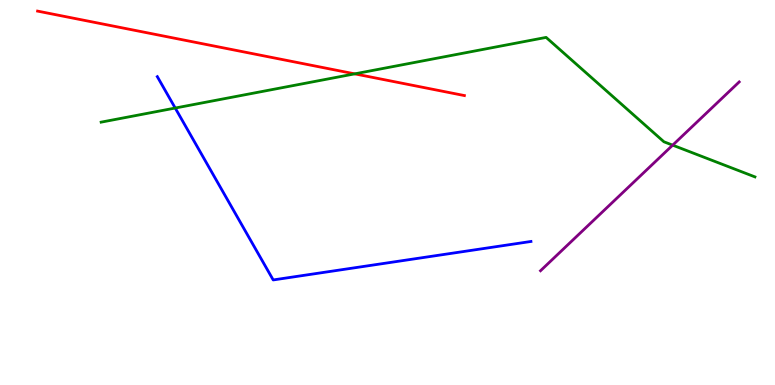[{'lines': ['blue', 'red'], 'intersections': []}, {'lines': ['green', 'red'], 'intersections': [{'x': 4.58, 'y': 8.08}]}, {'lines': ['purple', 'red'], 'intersections': []}, {'lines': ['blue', 'green'], 'intersections': [{'x': 2.26, 'y': 7.19}]}, {'lines': ['blue', 'purple'], 'intersections': []}, {'lines': ['green', 'purple'], 'intersections': [{'x': 8.68, 'y': 6.23}]}]